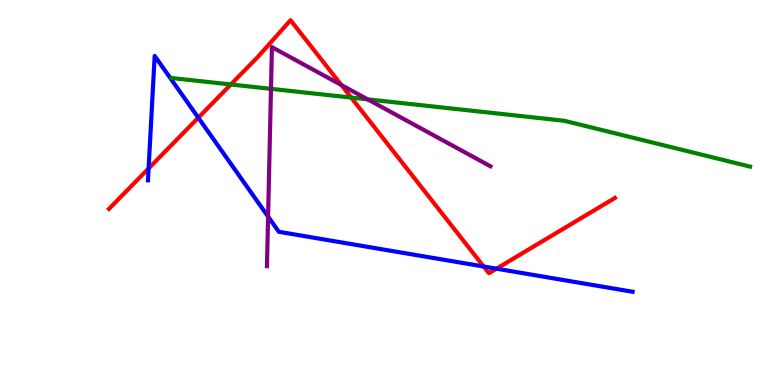[{'lines': ['blue', 'red'], 'intersections': [{'x': 1.92, 'y': 5.62}, {'x': 2.56, 'y': 6.94}, {'x': 6.24, 'y': 3.08}, {'x': 6.41, 'y': 3.02}]}, {'lines': ['green', 'red'], 'intersections': [{'x': 2.98, 'y': 7.81}, {'x': 4.53, 'y': 7.47}]}, {'lines': ['purple', 'red'], 'intersections': [{'x': 4.4, 'y': 7.79}]}, {'lines': ['blue', 'green'], 'intersections': []}, {'lines': ['blue', 'purple'], 'intersections': [{'x': 3.46, 'y': 4.37}]}, {'lines': ['green', 'purple'], 'intersections': [{'x': 3.5, 'y': 7.69}, {'x': 4.74, 'y': 7.42}]}]